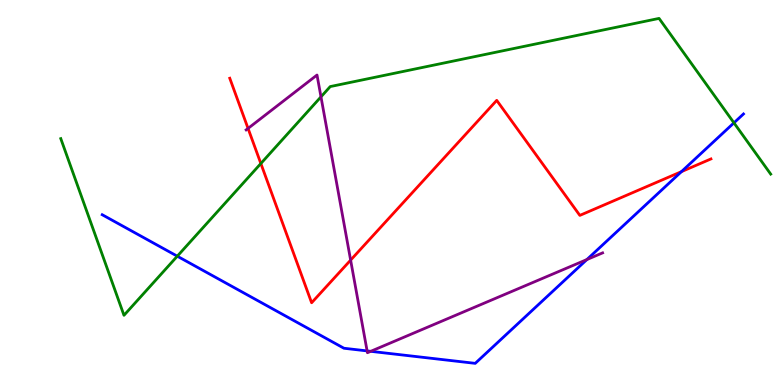[{'lines': ['blue', 'red'], 'intersections': [{'x': 8.79, 'y': 5.54}]}, {'lines': ['green', 'red'], 'intersections': [{'x': 3.37, 'y': 5.75}]}, {'lines': ['purple', 'red'], 'intersections': [{'x': 3.2, 'y': 6.66}, {'x': 4.52, 'y': 3.24}]}, {'lines': ['blue', 'green'], 'intersections': [{'x': 2.29, 'y': 3.35}, {'x': 9.47, 'y': 6.81}]}, {'lines': ['blue', 'purple'], 'intersections': [{'x': 4.74, 'y': 0.885}, {'x': 4.78, 'y': 0.875}, {'x': 7.57, 'y': 3.26}]}, {'lines': ['green', 'purple'], 'intersections': [{'x': 4.14, 'y': 7.48}]}]